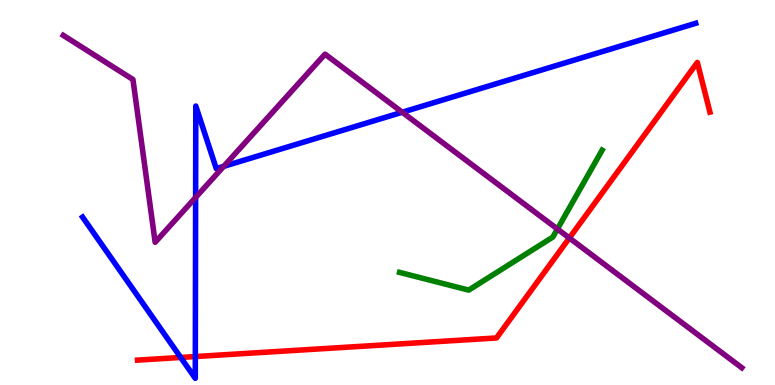[{'lines': ['blue', 'red'], 'intersections': [{'x': 2.33, 'y': 0.715}, {'x': 2.52, 'y': 0.739}]}, {'lines': ['green', 'red'], 'intersections': []}, {'lines': ['purple', 'red'], 'intersections': [{'x': 7.35, 'y': 3.82}]}, {'lines': ['blue', 'green'], 'intersections': []}, {'lines': ['blue', 'purple'], 'intersections': [{'x': 2.52, 'y': 4.87}, {'x': 2.89, 'y': 5.68}, {'x': 5.19, 'y': 7.08}]}, {'lines': ['green', 'purple'], 'intersections': [{'x': 7.19, 'y': 4.05}]}]